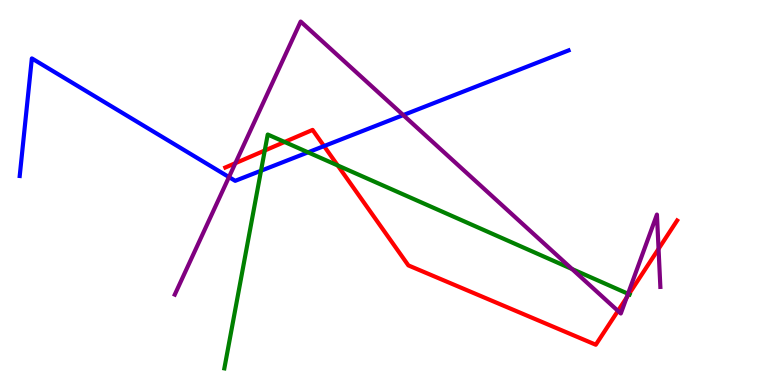[{'lines': ['blue', 'red'], 'intersections': [{'x': 4.18, 'y': 6.21}]}, {'lines': ['green', 'red'], 'intersections': [{'x': 3.42, 'y': 6.09}, {'x': 3.67, 'y': 6.31}, {'x': 4.36, 'y': 5.7}, {'x': 8.11, 'y': 2.36}]}, {'lines': ['purple', 'red'], 'intersections': [{'x': 3.04, 'y': 5.76}, {'x': 7.97, 'y': 1.92}, {'x': 8.09, 'y': 2.27}, {'x': 8.5, 'y': 3.54}]}, {'lines': ['blue', 'green'], 'intersections': [{'x': 3.37, 'y': 5.57}, {'x': 3.97, 'y': 6.04}]}, {'lines': ['blue', 'purple'], 'intersections': [{'x': 2.95, 'y': 5.4}, {'x': 5.2, 'y': 7.01}]}, {'lines': ['green', 'purple'], 'intersections': [{'x': 7.38, 'y': 3.01}, {'x': 8.1, 'y': 2.37}]}]